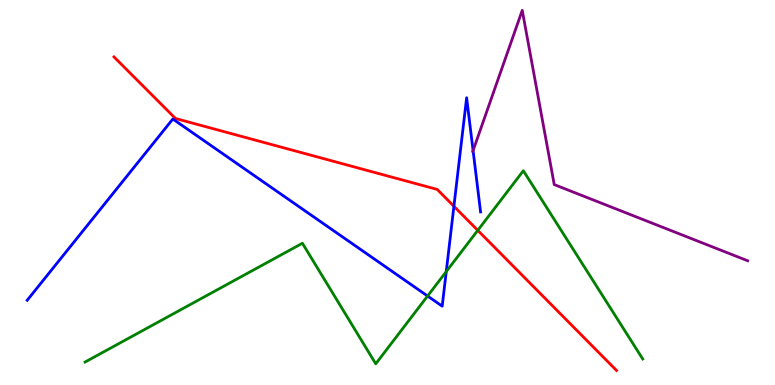[{'lines': ['blue', 'red'], 'intersections': [{'x': 5.86, 'y': 4.64}]}, {'lines': ['green', 'red'], 'intersections': [{'x': 6.16, 'y': 4.02}]}, {'lines': ['purple', 'red'], 'intersections': []}, {'lines': ['blue', 'green'], 'intersections': [{'x': 5.52, 'y': 2.31}, {'x': 5.76, 'y': 2.95}]}, {'lines': ['blue', 'purple'], 'intersections': [{'x': 6.1, 'y': 6.09}]}, {'lines': ['green', 'purple'], 'intersections': []}]